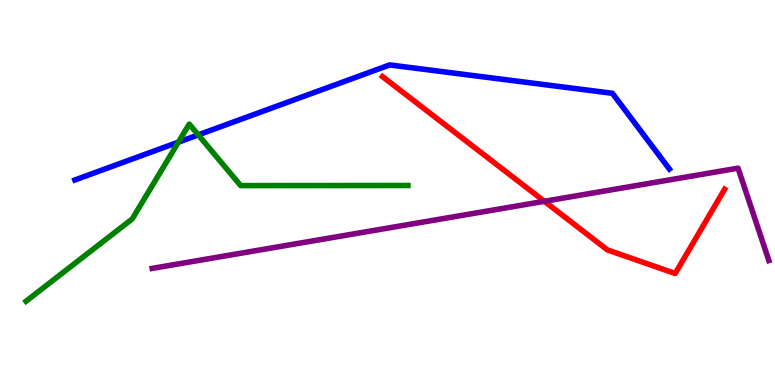[{'lines': ['blue', 'red'], 'intersections': []}, {'lines': ['green', 'red'], 'intersections': []}, {'lines': ['purple', 'red'], 'intersections': [{'x': 7.02, 'y': 4.77}]}, {'lines': ['blue', 'green'], 'intersections': [{'x': 2.3, 'y': 6.31}, {'x': 2.56, 'y': 6.5}]}, {'lines': ['blue', 'purple'], 'intersections': []}, {'lines': ['green', 'purple'], 'intersections': []}]